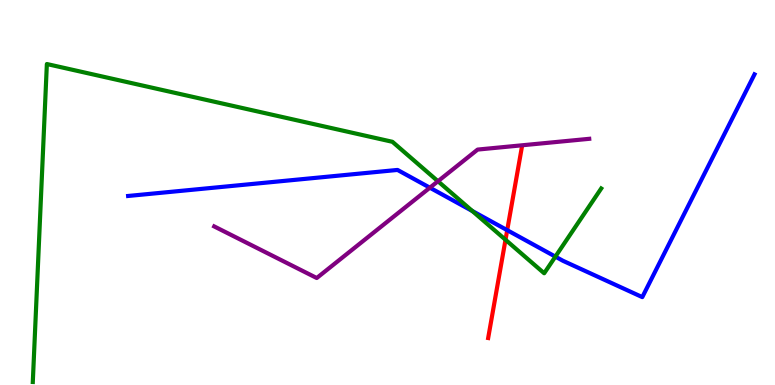[{'lines': ['blue', 'red'], 'intersections': [{'x': 6.54, 'y': 4.02}]}, {'lines': ['green', 'red'], 'intersections': [{'x': 6.52, 'y': 3.77}]}, {'lines': ['purple', 'red'], 'intersections': []}, {'lines': ['blue', 'green'], 'intersections': [{'x': 6.09, 'y': 4.52}, {'x': 7.17, 'y': 3.33}]}, {'lines': ['blue', 'purple'], 'intersections': [{'x': 5.55, 'y': 5.12}]}, {'lines': ['green', 'purple'], 'intersections': [{'x': 5.65, 'y': 5.29}]}]